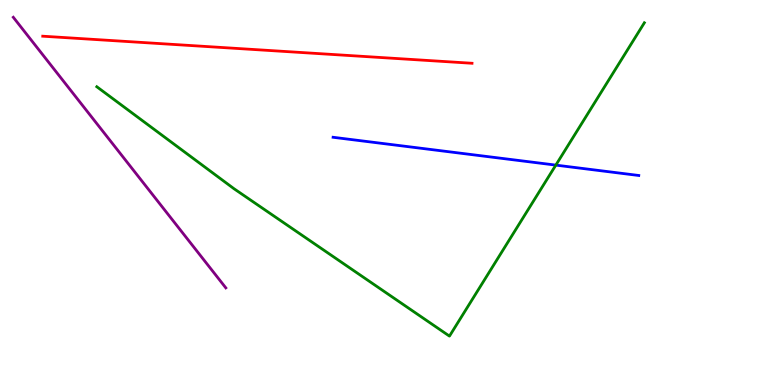[{'lines': ['blue', 'red'], 'intersections': []}, {'lines': ['green', 'red'], 'intersections': []}, {'lines': ['purple', 'red'], 'intersections': []}, {'lines': ['blue', 'green'], 'intersections': [{'x': 7.17, 'y': 5.71}]}, {'lines': ['blue', 'purple'], 'intersections': []}, {'lines': ['green', 'purple'], 'intersections': []}]